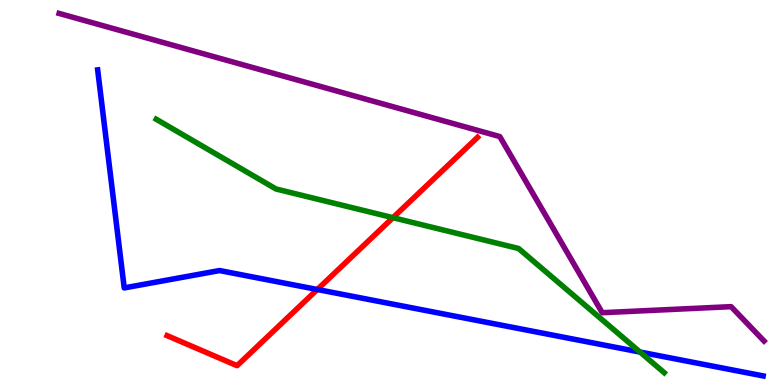[{'lines': ['blue', 'red'], 'intersections': [{'x': 4.09, 'y': 2.48}]}, {'lines': ['green', 'red'], 'intersections': [{'x': 5.07, 'y': 4.35}]}, {'lines': ['purple', 'red'], 'intersections': []}, {'lines': ['blue', 'green'], 'intersections': [{'x': 8.26, 'y': 0.856}]}, {'lines': ['blue', 'purple'], 'intersections': []}, {'lines': ['green', 'purple'], 'intersections': []}]